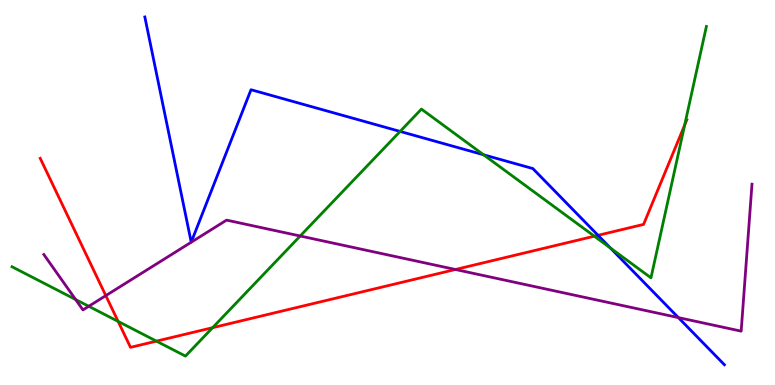[{'lines': ['blue', 'red'], 'intersections': [{'x': 7.72, 'y': 3.89}]}, {'lines': ['green', 'red'], 'intersections': [{'x': 1.52, 'y': 1.65}, {'x': 2.02, 'y': 1.14}, {'x': 2.74, 'y': 1.49}, {'x': 7.67, 'y': 3.86}, {'x': 8.83, 'y': 6.75}]}, {'lines': ['purple', 'red'], 'intersections': [{'x': 1.37, 'y': 2.32}, {'x': 5.88, 'y': 3.0}]}, {'lines': ['blue', 'green'], 'intersections': [{'x': 5.16, 'y': 6.59}, {'x': 6.24, 'y': 5.98}, {'x': 7.88, 'y': 3.56}]}, {'lines': ['blue', 'purple'], 'intersections': [{'x': 8.75, 'y': 1.75}]}, {'lines': ['green', 'purple'], 'intersections': [{'x': 0.976, 'y': 2.22}, {'x': 1.15, 'y': 2.04}, {'x': 3.87, 'y': 3.87}]}]